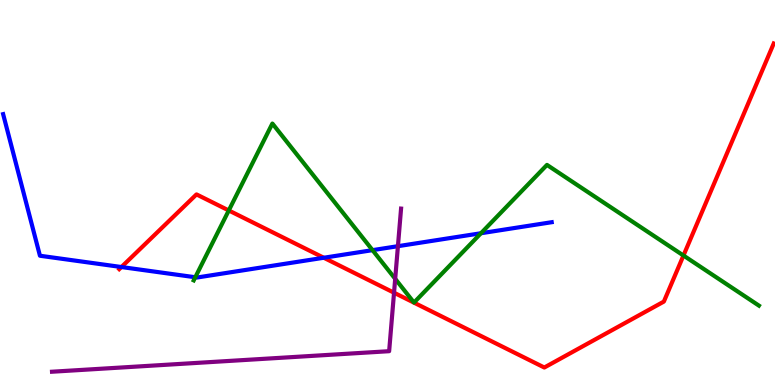[{'lines': ['blue', 'red'], 'intersections': [{'x': 1.57, 'y': 3.06}, {'x': 4.18, 'y': 3.31}]}, {'lines': ['green', 'red'], 'intersections': [{'x': 2.95, 'y': 4.53}, {'x': 8.82, 'y': 3.36}]}, {'lines': ['purple', 'red'], 'intersections': [{'x': 5.08, 'y': 2.4}]}, {'lines': ['blue', 'green'], 'intersections': [{'x': 2.52, 'y': 2.8}, {'x': 4.81, 'y': 3.5}, {'x': 6.21, 'y': 3.94}]}, {'lines': ['blue', 'purple'], 'intersections': [{'x': 5.13, 'y': 3.61}]}, {'lines': ['green', 'purple'], 'intersections': [{'x': 5.1, 'y': 2.76}]}]